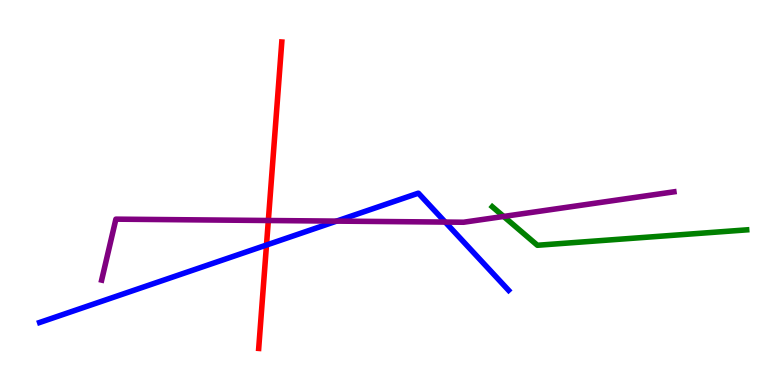[{'lines': ['blue', 'red'], 'intersections': [{'x': 3.44, 'y': 3.64}]}, {'lines': ['green', 'red'], 'intersections': []}, {'lines': ['purple', 'red'], 'intersections': [{'x': 3.46, 'y': 4.27}]}, {'lines': ['blue', 'green'], 'intersections': []}, {'lines': ['blue', 'purple'], 'intersections': [{'x': 4.34, 'y': 4.26}, {'x': 5.74, 'y': 4.23}]}, {'lines': ['green', 'purple'], 'intersections': [{'x': 6.5, 'y': 4.38}]}]